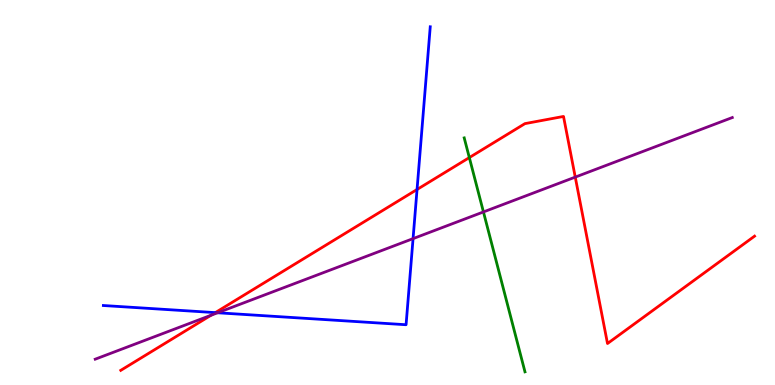[{'lines': ['blue', 'red'], 'intersections': [{'x': 2.78, 'y': 1.88}, {'x': 5.38, 'y': 5.08}]}, {'lines': ['green', 'red'], 'intersections': [{'x': 6.06, 'y': 5.91}]}, {'lines': ['purple', 'red'], 'intersections': [{'x': 2.72, 'y': 1.81}, {'x': 7.42, 'y': 5.4}]}, {'lines': ['blue', 'green'], 'intersections': []}, {'lines': ['blue', 'purple'], 'intersections': [{'x': 2.81, 'y': 1.88}, {'x': 5.33, 'y': 3.8}]}, {'lines': ['green', 'purple'], 'intersections': [{'x': 6.24, 'y': 4.5}]}]